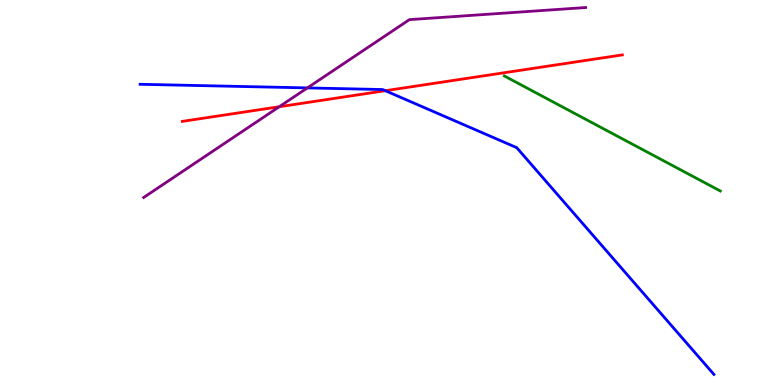[{'lines': ['blue', 'red'], 'intersections': [{'x': 4.97, 'y': 7.64}]}, {'lines': ['green', 'red'], 'intersections': []}, {'lines': ['purple', 'red'], 'intersections': [{'x': 3.6, 'y': 7.23}]}, {'lines': ['blue', 'green'], 'intersections': []}, {'lines': ['blue', 'purple'], 'intersections': [{'x': 3.97, 'y': 7.72}]}, {'lines': ['green', 'purple'], 'intersections': []}]